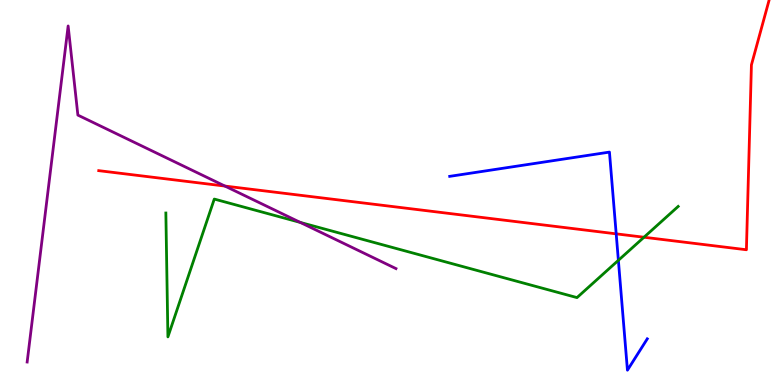[{'lines': ['blue', 'red'], 'intersections': [{'x': 7.95, 'y': 3.93}]}, {'lines': ['green', 'red'], 'intersections': [{'x': 8.31, 'y': 3.84}]}, {'lines': ['purple', 'red'], 'intersections': [{'x': 2.9, 'y': 5.17}]}, {'lines': ['blue', 'green'], 'intersections': [{'x': 7.98, 'y': 3.24}]}, {'lines': ['blue', 'purple'], 'intersections': []}, {'lines': ['green', 'purple'], 'intersections': [{'x': 3.87, 'y': 4.22}]}]